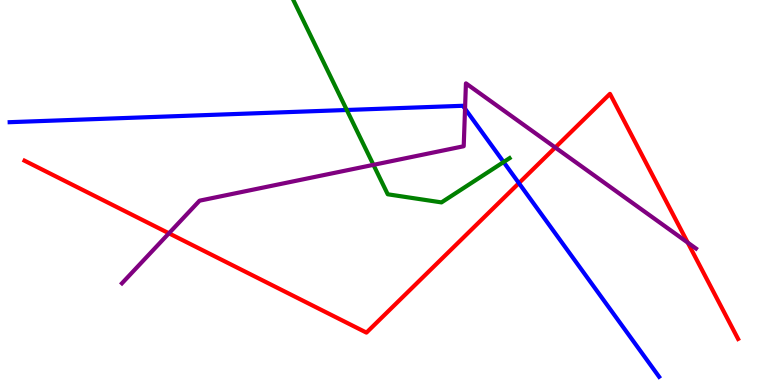[{'lines': ['blue', 'red'], 'intersections': [{'x': 6.7, 'y': 5.24}]}, {'lines': ['green', 'red'], 'intersections': []}, {'lines': ['purple', 'red'], 'intersections': [{'x': 2.18, 'y': 3.94}, {'x': 7.16, 'y': 6.17}, {'x': 8.87, 'y': 3.7}]}, {'lines': ['blue', 'green'], 'intersections': [{'x': 4.47, 'y': 7.14}, {'x': 6.5, 'y': 5.79}]}, {'lines': ['blue', 'purple'], 'intersections': [{'x': 6.0, 'y': 7.18}]}, {'lines': ['green', 'purple'], 'intersections': [{'x': 4.82, 'y': 5.72}]}]